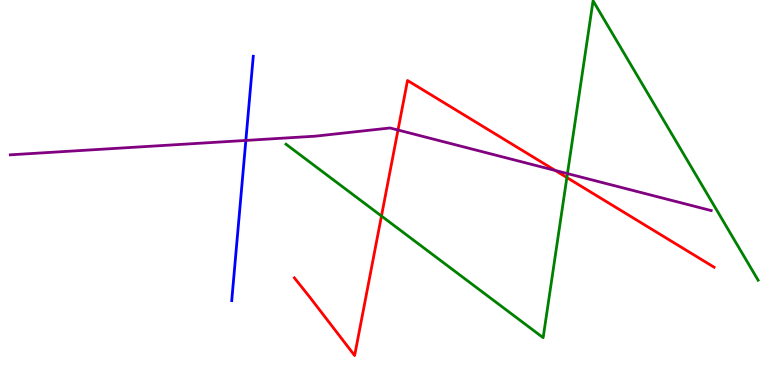[{'lines': ['blue', 'red'], 'intersections': []}, {'lines': ['green', 'red'], 'intersections': [{'x': 4.92, 'y': 4.39}, {'x': 7.31, 'y': 5.39}]}, {'lines': ['purple', 'red'], 'intersections': [{'x': 5.14, 'y': 6.62}, {'x': 7.16, 'y': 5.57}]}, {'lines': ['blue', 'green'], 'intersections': []}, {'lines': ['blue', 'purple'], 'intersections': [{'x': 3.17, 'y': 6.35}]}, {'lines': ['green', 'purple'], 'intersections': [{'x': 7.32, 'y': 5.49}]}]